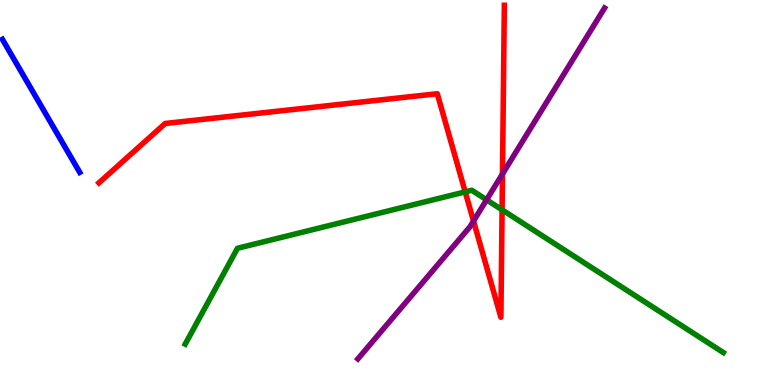[{'lines': ['blue', 'red'], 'intersections': []}, {'lines': ['green', 'red'], 'intersections': [{'x': 6.0, 'y': 5.02}, {'x': 6.48, 'y': 4.55}]}, {'lines': ['purple', 'red'], 'intersections': [{'x': 6.11, 'y': 4.26}, {'x': 6.48, 'y': 5.48}]}, {'lines': ['blue', 'green'], 'intersections': []}, {'lines': ['blue', 'purple'], 'intersections': []}, {'lines': ['green', 'purple'], 'intersections': [{'x': 6.28, 'y': 4.81}]}]